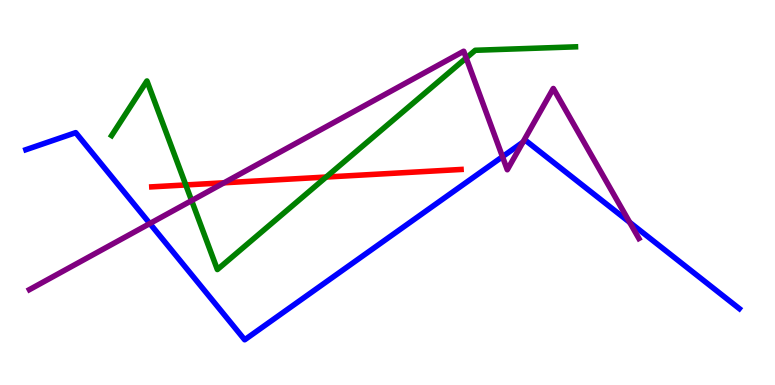[{'lines': ['blue', 'red'], 'intersections': []}, {'lines': ['green', 'red'], 'intersections': [{'x': 2.4, 'y': 5.2}, {'x': 4.21, 'y': 5.4}]}, {'lines': ['purple', 'red'], 'intersections': [{'x': 2.89, 'y': 5.25}]}, {'lines': ['blue', 'green'], 'intersections': []}, {'lines': ['blue', 'purple'], 'intersections': [{'x': 1.93, 'y': 4.19}, {'x': 6.48, 'y': 5.93}, {'x': 6.75, 'y': 6.31}, {'x': 8.12, 'y': 4.23}]}, {'lines': ['green', 'purple'], 'intersections': [{'x': 2.47, 'y': 4.79}, {'x': 6.02, 'y': 8.49}]}]